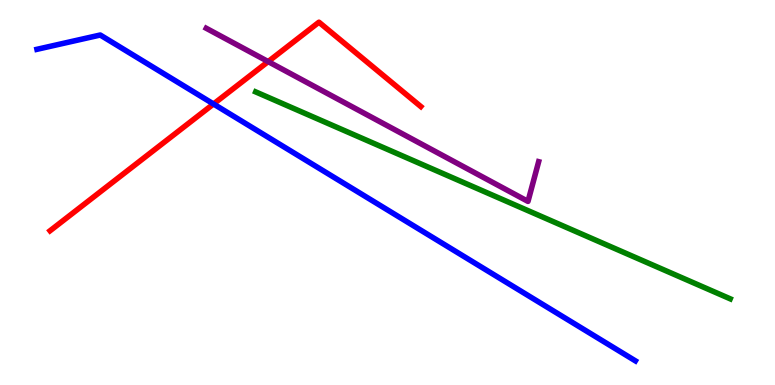[{'lines': ['blue', 'red'], 'intersections': [{'x': 2.76, 'y': 7.3}]}, {'lines': ['green', 'red'], 'intersections': []}, {'lines': ['purple', 'red'], 'intersections': [{'x': 3.46, 'y': 8.4}]}, {'lines': ['blue', 'green'], 'intersections': []}, {'lines': ['blue', 'purple'], 'intersections': []}, {'lines': ['green', 'purple'], 'intersections': []}]